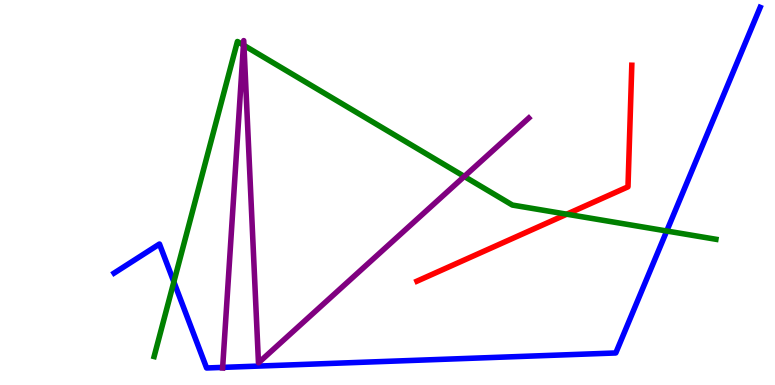[{'lines': ['blue', 'red'], 'intersections': []}, {'lines': ['green', 'red'], 'intersections': [{'x': 7.31, 'y': 4.44}]}, {'lines': ['purple', 'red'], 'intersections': []}, {'lines': ['blue', 'green'], 'intersections': [{'x': 2.24, 'y': 2.68}, {'x': 8.6, 'y': 4.0}]}, {'lines': ['blue', 'purple'], 'intersections': [{'x': 2.87, 'y': 0.457}]}, {'lines': ['green', 'purple'], 'intersections': [{'x': 3.14, 'y': 8.83}, {'x': 3.15, 'y': 8.82}, {'x': 5.99, 'y': 5.42}]}]